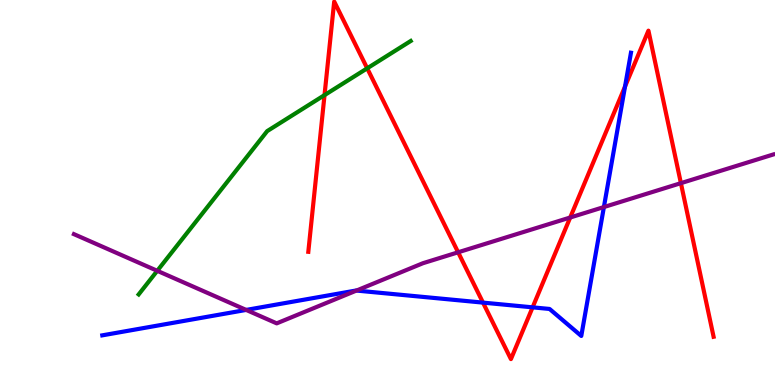[{'lines': ['blue', 'red'], 'intersections': [{'x': 6.23, 'y': 2.14}, {'x': 6.87, 'y': 2.02}, {'x': 8.06, 'y': 7.75}]}, {'lines': ['green', 'red'], 'intersections': [{'x': 4.19, 'y': 7.53}, {'x': 4.74, 'y': 8.23}]}, {'lines': ['purple', 'red'], 'intersections': [{'x': 5.91, 'y': 3.45}, {'x': 7.36, 'y': 4.35}, {'x': 8.79, 'y': 5.24}]}, {'lines': ['blue', 'green'], 'intersections': []}, {'lines': ['blue', 'purple'], 'intersections': [{'x': 3.18, 'y': 1.95}, {'x': 4.6, 'y': 2.45}, {'x': 7.79, 'y': 4.62}]}, {'lines': ['green', 'purple'], 'intersections': [{'x': 2.03, 'y': 2.97}]}]